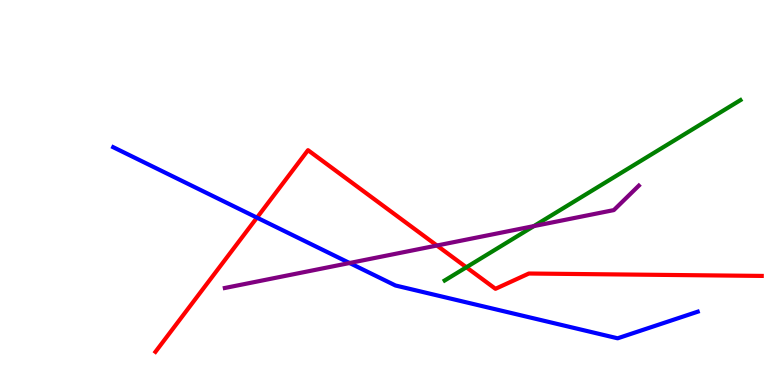[{'lines': ['blue', 'red'], 'intersections': [{'x': 3.32, 'y': 4.35}]}, {'lines': ['green', 'red'], 'intersections': [{'x': 6.02, 'y': 3.06}]}, {'lines': ['purple', 'red'], 'intersections': [{'x': 5.64, 'y': 3.62}]}, {'lines': ['blue', 'green'], 'intersections': []}, {'lines': ['blue', 'purple'], 'intersections': [{'x': 4.51, 'y': 3.17}]}, {'lines': ['green', 'purple'], 'intersections': [{'x': 6.89, 'y': 4.13}]}]